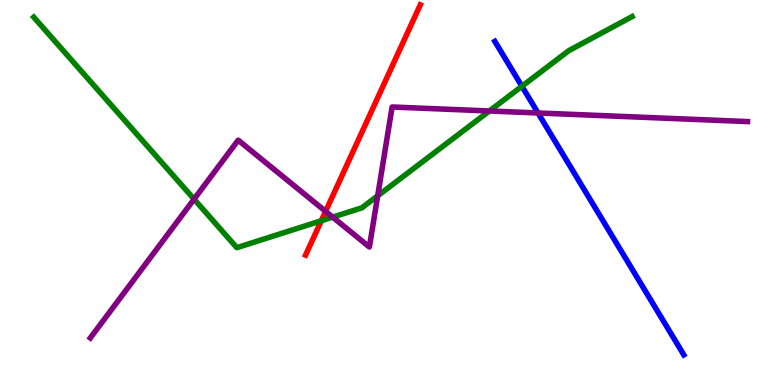[{'lines': ['blue', 'red'], 'intersections': []}, {'lines': ['green', 'red'], 'intersections': [{'x': 4.15, 'y': 4.27}]}, {'lines': ['purple', 'red'], 'intersections': [{'x': 4.2, 'y': 4.51}]}, {'lines': ['blue', 'green'], 'intersections': [{'x': 6.73, 'y': 7.76}]}, {'lines': ['blue', 'purple'], 'intersections': [{'x': 6.94, 'y': 7.07}]}, {'lines': ['green', 'purple'], 'intersections': [{'x': 2.5, 'y': 4.83}, {'x': 4.29, 'y': 4.36}, {'x': 4.87, 'y': 4.91}, {'x': 6.31, 'y': 7.12}]}]